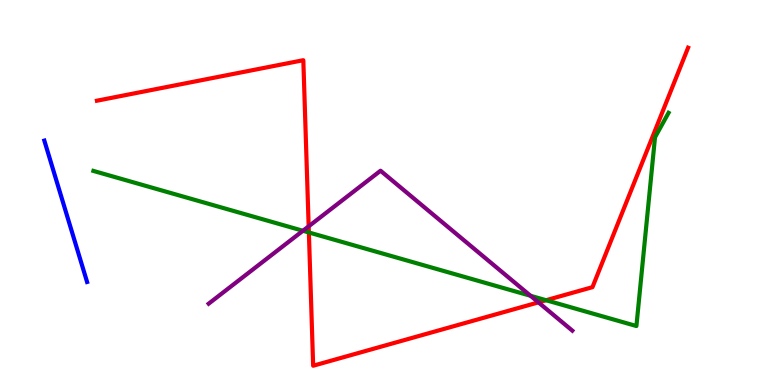[{'lines': ['blue', 'red'], 'intersections': []}, {'lines': ['green', 'red'], 'intersections': [{'x': 3.99, 'y': 3.96}, {'x': 7.05, 'y': 2.2}]}, {'lines': ['purple', 'red'], 'intersections': [{'x': 3.98, 'y': 4.12}, {'x': 6.95, 'y': 2.15}]}, {'lines': ['blue', 'green'], 'intersections': []}, {'lines': ['blue', 'purple'], 'intersections': []}, {'lines': ['green', 'purple'], 'intersections': [{'x': 3.91, 'y': 4.01}, {'x': 6.85, 'y': 2.32}]}]